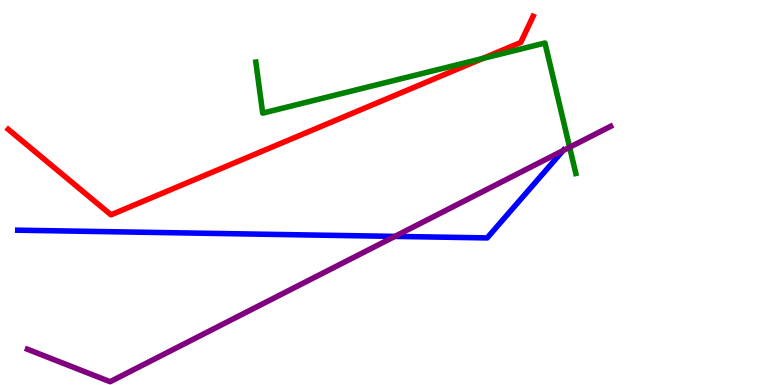[{'lines': ['blue', 'red'], 'intersections': []}, {'lines': ['green', 'red'], 'intersections': [{'x': 6.23, 'y': 8.48}]}, {'lines': ['purple', 'red'], 'intersections': []}, {'lines': ['blue', 'green'], 'intersections': []}, {'lines': ['blue', 'purple'], 'intersections': [{'x': 5.1, 'y': 3.86}, {'x': 7.26, 'y': 6.09}]}, {'lines': ['green', 'purple'], 'intersections': [{'x': 7.35, 'y': 6.18}]}]